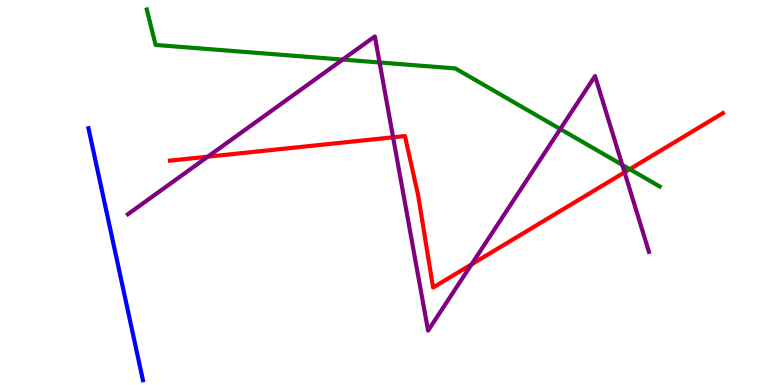[{'lines': ['blue', 'red'], 'intersections': []}, {'lines': ['green', 'red'], 'intersections': [{'x': 8.13, 'y': 5.61}]}, {'lines': ['purple', 'red'], 'intersections': [{'x': 2.68, 'y': 5.93}, {'x': 5.07, 'y': 6.43}, {'x': 6.08, 'y': 3.13}, {'x': 8.06, 'y': 5.52}]}, {'lines': ['blue', 'green'], 'intersections': []}, {'lines': ['blue', 'purple'], 'intersections': []}, {'lines': ['green', 'purple'], 'intersections': [{'x': 4.42, 'y': 8.45}, {'x': 4.9, 'y': 8.38}, {'x': 7.23, 'y': 6.65}, {'x': 8.03, 'y': 5.72}]}]